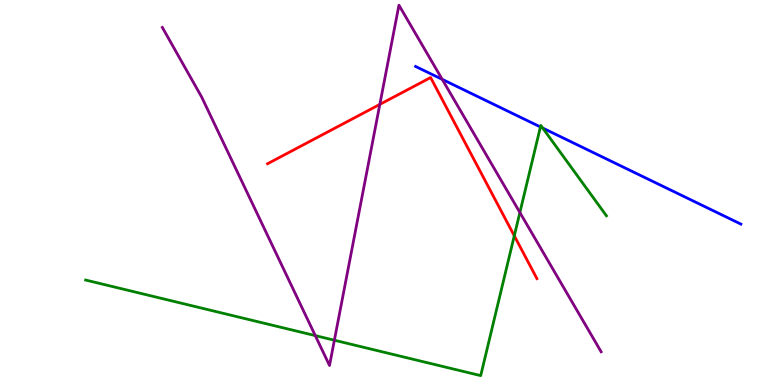[{'lines': ['blue', 'red'], 'intersections': []}, {'lines': ['green', 'red'], 'intersections': [{'x': 6.64, 'y': 3.88}]}, {'lines': ['purple', 'red'], 'intersections': [{'x': 4.9, 'y': 7.29}]}, {'lines': ['blue', 'green'], 'intersections': [{'x': 6.97, 'y': 6.7}, {'x': 7.0, 'y': 6.67}]}, {'lines': ['blue', 'purple'], 'intersections': [{'x': 5.71, 'y': 7.94}]}, {'lines': ['green', 'purple'], 'intersections': [{'x': 4.07, 'y': 1.28}, {'x': 4.31, 'y': 1.16}, {'x': 6.71, 'y': 4.48}]}]